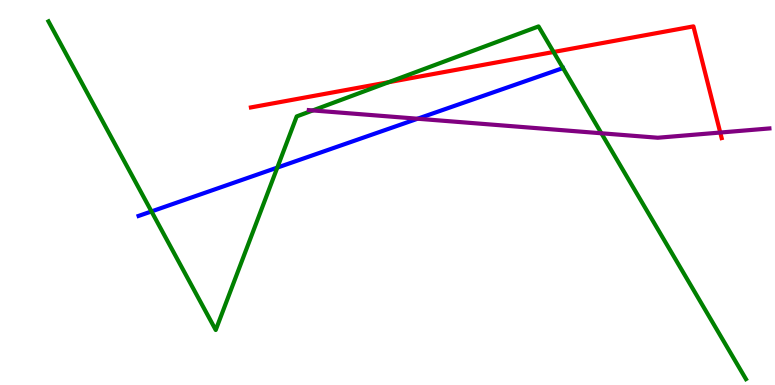[{'lines': ['blue', 'red'], 'intersections': []}, {'lines': ['green', 'red'], 'intersections': [{'x': 5.02, 'y': 7.87}, {'x': 7.14, 'y': 8.65}]}, {'lines': ['purple', 'red'], 'intersections': [{'x': 9.29, 'y': 6.56}]}, {'lines': ['blue', 'green'], 'intersections': [{'x': 1.95, 'y': 4.51}, {'x': 3.58, 'y': 5.65}]}, {'lines': ['blue', 'purple'], 'intersections': [{'x': 5.39, 'y': 6.92}]}, {'lines': ['green', 'purple'], 'intersections': [{'x': 4.04, 'y': 7.13}, {'x': 7.76, 'y': 6.54}]}]